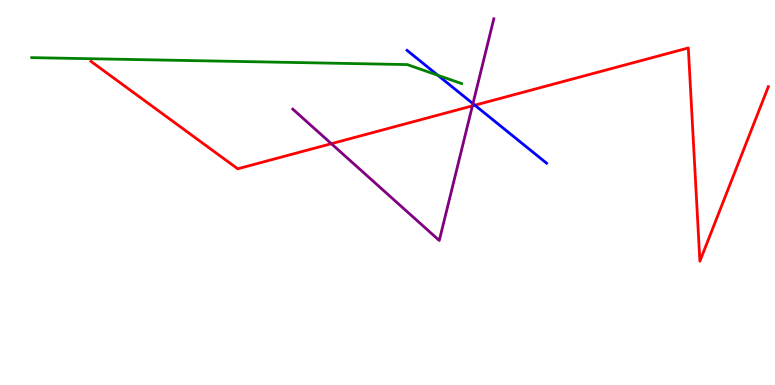[{'lines': ['blue', 'red'], 'intersections': [{'x': 6.13, 'y': 7.27}]}, {'lines': ['green', 'red'], 'intersections': []}, {'lines': ['purple', 'red'], 'intersections': [{'x': 4.28, 'y': 6.27}, {'x': 6.1, 'y': 7.25}]}, {'lines': ['blue', 'green'], 'intersections': [{'x': 5.65, 'y': 8.04}]}, {'lines': ['blue', 'purple'], 'intersections': [{'x': 6.1, 'y': 7.31}]}, {'lines': ['green', 'purple'], 'intersections': []}]